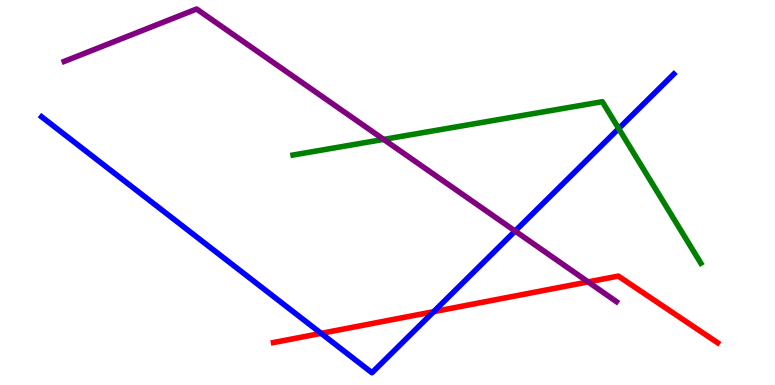[{'lines': ['blue', 'red'], 'intersections': [{'x': 4.14, 'y': 1.34}, {'x': 5.6, 'y': 1.9}]}, {'lines': ['green', 'red'], 'intersections': []}, {'lines': ['purple', 'red'], 'intersections': [{'x': 7.59, 'y': 2.68}]}, {'lines': ['blue', 'green'], 'intersections': [{'x': 7.98, 'y': 6.66}]}, {'lines': ['blue', 'purple'], 'intersections': [{'x': 6.65, 'y': 4.0}]}, {'lines': ['green', 'purple'], 'intersections': [{'x': 4.95, 'y': 6.38}]}]